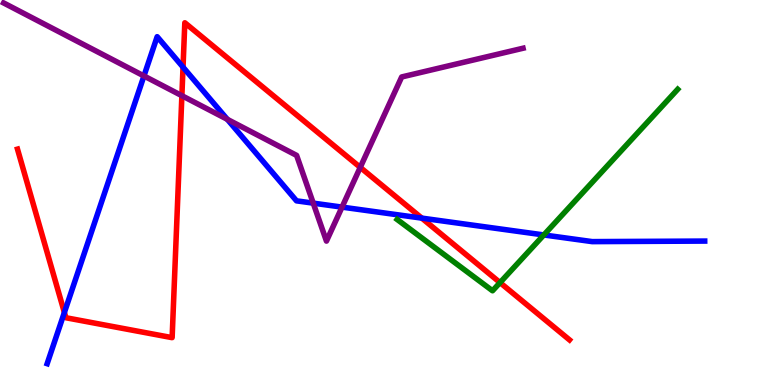[{'lines': ['blue', 'red'], 'intersections': [{'x': 0.831, 'y': 1.88}, {'x': 2.36, 'y': 8.26}, {'x': 5.44, 'y': 4.33}]}, {'lines': ['green', 'red'], 'intersections': [{'x': 6.45, 'y': 2.66}]}, {'lines': ['purple', 'red'], 'intersections': [{'x': 2.35, 'y': 7.51}, {'x': 4.65, 'y': 5.65}]}, {'lines': ['blue', 'green'], 'intersections': [{'x': 7.02, 'y': 3.9}]}, {'lines': ['blue', 'purple'], 'intersections': [{'x': 1.86, 'y': 8.03}, {'x': 2.93, 'y': 6.9}, {'x': 4.04, 'y': 4.72}, {'x': 4.41, 'y': 4.62}]}, {'lines': ['green', 'purple'], 'intersections': []}]